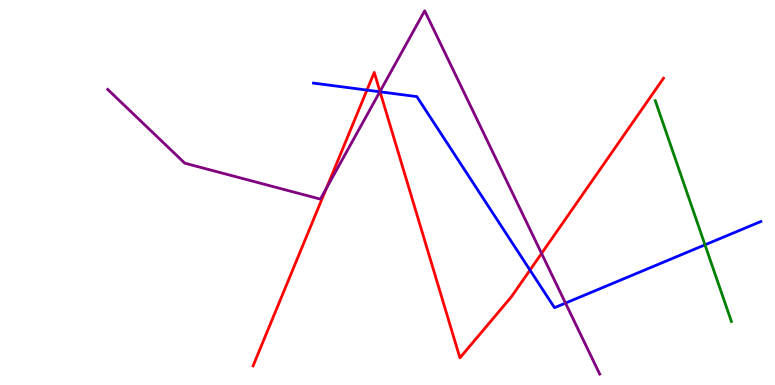[{'lines': ['blue', 'red'], 'intersections': [{'x': 4.73, 'y': 7.66}, {'x': 4.9, 'y': 7.62}, {'x': 6.84, 'y': 2.98}]}, {'lines': ['green', 'red'], 'intersections': []}, {'lines': ['purple', 'red'], 'intersections': [{'x': 4.21, 'y': 5.11}, {'x': 4.9, 'y': 7.62}, {'x': 6.99, 'y': 3.42}]}, {'lines': ['blue', 'green'], 'intersections': [{'x': 9.1, 'y': 3.64}]}, {'lines': ['blue', 'purple'], 'intersections': [{'x': 4.9, 'y': 7.62}, {'x': 7.3, 'y': 2.13}]}, {'lines': ['green', 'purple'], 'intersections': []}]